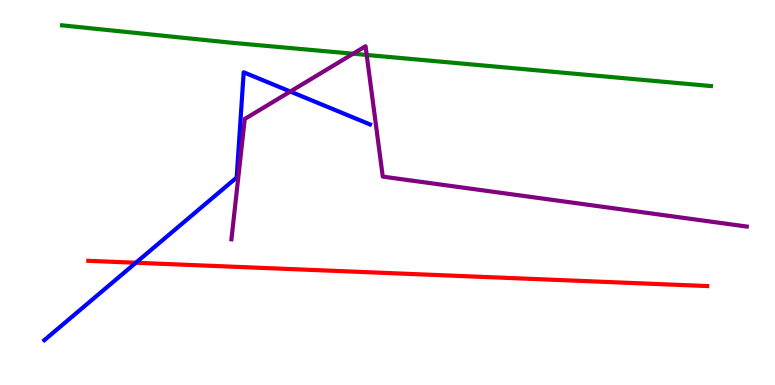[{'lines': ['blue', 'red'], 'intersections': [{'x': 1.75, 'y': 3.18}]}, {'lines': ['green', 'red'], 'intersections': []}, {'lines': ['purple', 'red'], 'intersections': []}, {'lines': ['blue', 'green'], 'intersections': []}, {'lines': ['blue', 'purple'], 'intersections': [{'x': 3.75, 'y': 7.62}]}, {'lines': ['green', 'purple'], 'intersections': [{'x': 4.56, 'y': 8.6}, {'x': 4.73, 'y': 8.57}]}]